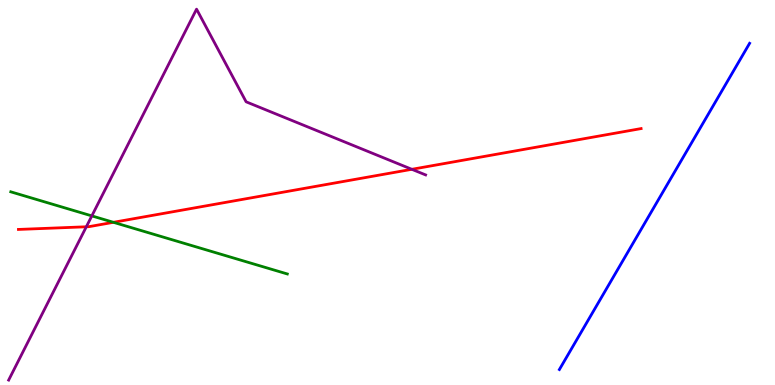[{'lines': ['blue', 'red'], 'intersections': []}, {'lines': ['green', 'red'], 'intersections': [{'x': 1.46, 'y': 4.23}]}, {'lines': ['purple', 'red'], 'intersections': [{'x': 1.11, 'y': 4.11}, {'x': 5.31, 'y': 5.6}]}, {'lines': ['blue', 'green'], 'intersections': []}, {'lines': ['blue', 'purple'], 'intersections': []}, {'lines': ['green', 'purple'], 'intersections': [{'x': 1.18, 'y': 4.39}]}]